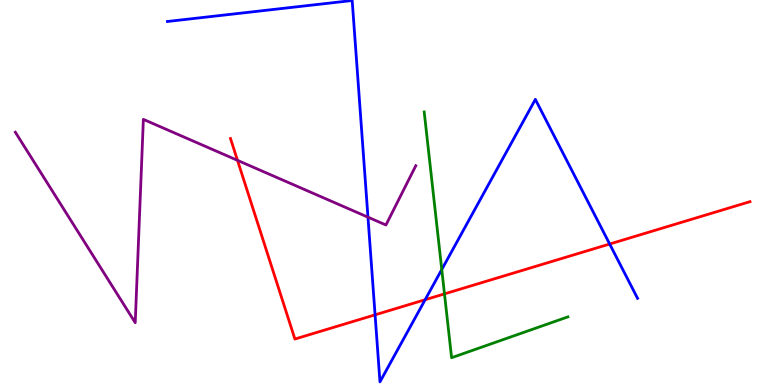[{'lines': ['blue', 'red'], 'intersections': [{'x': 4.84, 'y': 1.82}, {'x': 5.49, 'y': 2.22}, {'x': 7.87, 'y': 3.66}]}, {'lines': ['green', 'red'], 'intersections': [{'x': 5.74, 'y': 2.37}]}, {'lines': ['purple', 'red'], 'intersections': [{'x': 3.06, 'y': 5.83}]}, {'lines': ['blue', 'green'], 'intersections': [{'x': 5.7, 'y': 3.0}]}, {'lines': ['blue', 'purple'], 'intersections': [{'x': 4.75, 'y': 4.36}]}, {'lines': ['green', 'purple'], 'intersections': []}]